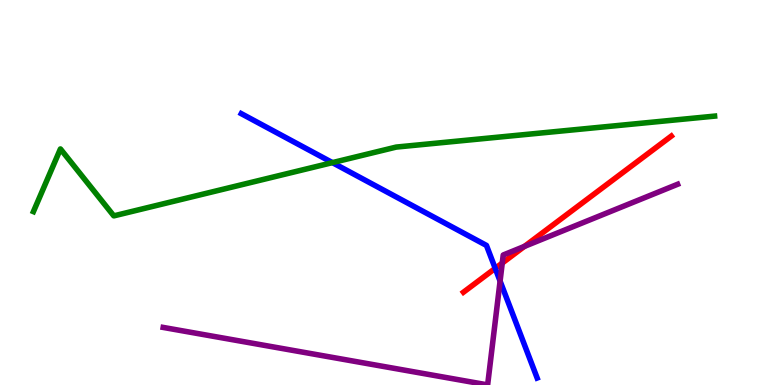[{'lines': ['blue', 'red'], 'intersections': [{'x': 6.39, 'y': 3.03}]}, {'lines': ['green', 'red'], 'intersections': []}, {'lines': ['purple', 'red'], 'intersections': [{'x': 6.48, 'y': 3.17}, {'x': 6.77, 'y': 3.6}]}, {'lines': ['blue', 'green'], 'intersections': [{'x': 4.29, 'y': 5.78}]}, {'lines': ['blue', 'purple'], 'intersections': [{'x': 6.45, 'y': 2.7}]}, {'lines': ['green', 'purple'], 'intersections': []}]